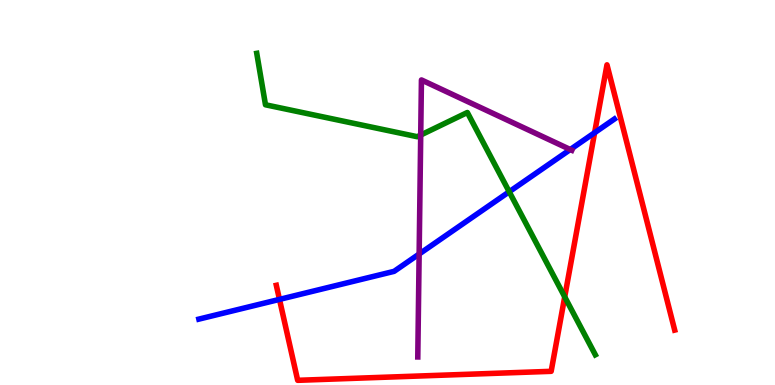[{'lines': ['blue', 'red'], 'intersections': [{'x': 3.61, 'y': 2.22}, {'x': 7.67, 'y': 6.55}]}, {'lines': ['green', 'red'], 'intersections': [{'x': 7.29, 'y': 2.29}]}, {'lines': ['purple', 'red'], 'intersections': []}, {'lines': ['blue', 'green'], 'intersections': [{'x': 6.57, 'y': 5.02}]}, {'lines': ['blue', 'purple'], 'intersections': [{'x': 5.41, 'y': 3.4}, {'x': 7.36, 'y': 6.12}]}, {'lines': ['green', 'purple'], 'intersections': [{'x': 5.43, 'y': 6.49}]}]